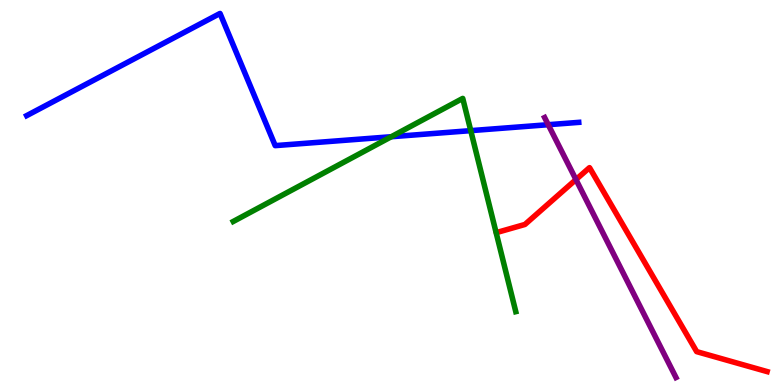[{'lines': ['blue', 'red'], 'intersections': []}, {'lines': ['green', 'red'], 'intersections': []}, {'lines': ['purple', 'red'], 'intersections': [{'x': 7.43, 'y': 5.34}]}, {'lines': ['blue', 'green'], 'intersections': [{'x': 5.05, 'y': 6.45}, {'x': 6.07, 'y': 6.61}]}, {'lines': ['blue', 'purple'], 'intersections': [{'x': 7.07, 'y': 6.76}]}, {'lines': ['green', 'purple'], 'intersections': []}]